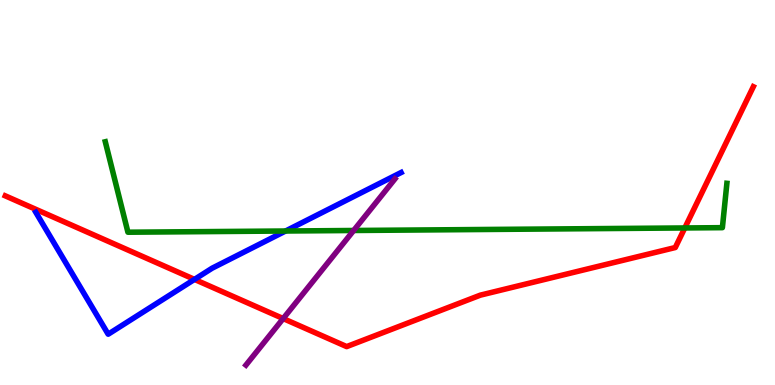[{'lines': ['blue', 'red'], 'intersections': [{'x': 2.51, 'y': 2.74}]}, {'lines': ['green', 'red'], 'intersections': [{'x': 8.84, 'y': 4.08}]}, {'lines': ['purple', 'red'], 'intersections': [{'x': 3.65, 'y': 1.73}]}, {'lines': ['blue', 'green'], 'intersections': [{'x': 3.68, 'y': 4.0}]}, {'lines': ['blue', 'purple'], 'intersections': []}, {'lines': ['green', 'purple'], 'intersections': [{'x': 4.56, 'y': 4.01}]}]